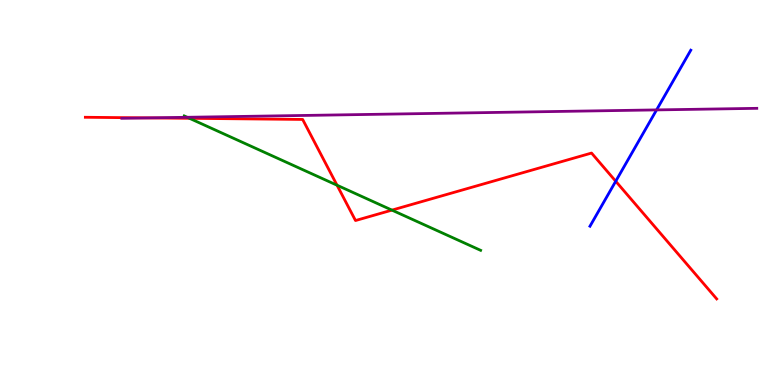[{'lines': ['blue', 'red'], 'intersections': [{'x': 7.94, 'y': 5.29}]}, {'lines': ['green', 'red'], 'intersections': [{'x': 2.44, 'y': 6.93}, {'x': 4.35, 'y': 5.19}, {'x': 5.06, 'y': 4.54}]}, {'lines': ['purple', 'red'], 'intersections': [{'x': 1.91, 'y': 6.94}]}, {'lines': ['blue', 'green'], 'intersections': []}, {'lines': ['blue', 'purple'], 'intersections': [{'x': 8.47, 'y': 7.15}]}, {'lines': ['green', 'purple'], 'intersections': [{'x': 2.42, 'y': 6.95}]}]